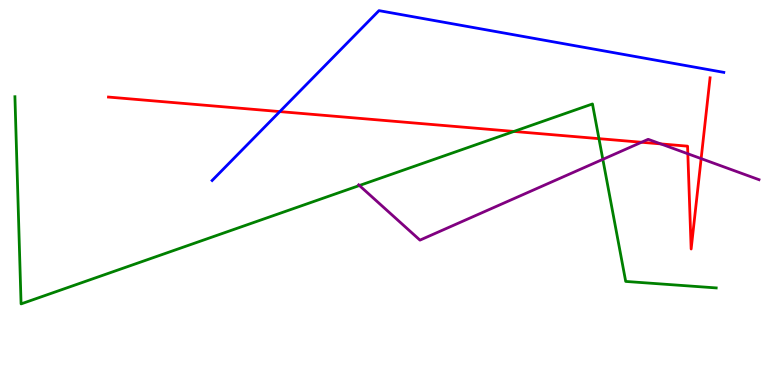[{'lines': ['blue', 'red'], 'intersections': [{'x': 3.61, 'y': 7.1}]}, {'lines': ['green', 'red'], 'intersections': [{'x': 6.63, 'y': 6.59}, {'x': 7.73, 'y': 6.4}]}, {'lines': ['purple', 'red'], 'intersections': [{'x': 8.28, 'y': 6.3}, {'x': 8.53, 'y': 6.26}, {'x': 8.88, 'y': 6.01}, {'x': 9.05, 'y': 5.88}]}, {'lines': ['blue', 'green'], 'intersections': []}, {'lines': ['blue', 'purple'], 'intersections': []}, {'lines': ['green', 'purple'], 'intersections': [{'x': 4.64, 'y': 5.18}, {'x': 7.78, 'y': 5.86}]}]